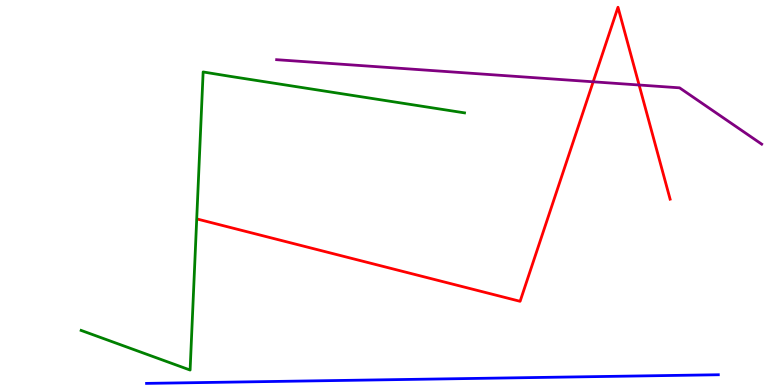[{'lines': ['blue', 'red'], 'intersections': []}, {'lines': ['green', 'red'], 'intersections': []}, {'lines': ['purple', 'red'], 'intersections': [{'x': 7.65, 'y': 7.88}, {'x': 8.25, 'y': 7.79}]}, {'lines': ['blue', 'green'], 'intersections': []}, {'lines': ['blue', 'purple'], 'intersections': []}, {'lines': ['green', 'purple'], 'intersections': []}]